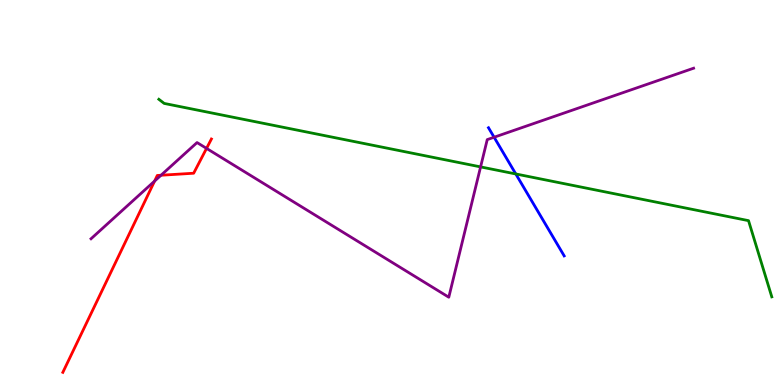[{'lines': ['blue', 'red'], 'intersections': []}, {'lines': ['green', 'red'], 'intersections': []}, {'lines': ['purple', 'red'], 'intersections': [{'x': 1.99, 'y': 5.3}, {'x': 2.08, 'y': 5.45}, {'x': 2.67, 'y': 6.15}]}, {'lines': ['blue', 'green'], 'intersections': [{'x': 6.66, 'y': 5.48}]}, {'lines': ['blue', 'purple'], 'intersections': [{'x': 6.38, 'y': 6.44}]}, {'lines': ['green', 'purple'], 'intersections': [{'x': 6.2, 'y': 5.67}]}]